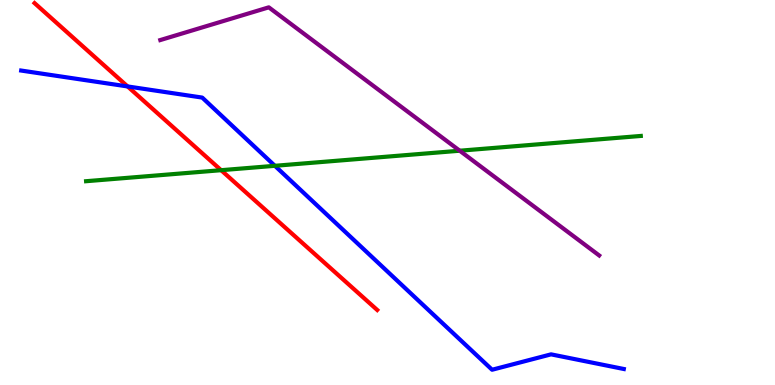[{'lines': ['blue', 'red'], 'intersections': [{'x': 1.65, 'y': 7.75}]}, {'lines': ['green', 'red'], 'intersections': [{'x': 2.85, 'y': 5.58}]}, {'lines': ['purple', 'red'], 'intersections': []}, {'lines': ['blue', 'green'], 'intersections': [{'x': 3.55, 'y': 5.69}]}, {'lines': ['blue', 'purple'], 'intersections': []}, {'lines': ['green', 'purple'], 'intersections': [{'x': 5.93, 'y': 6.09}]}]